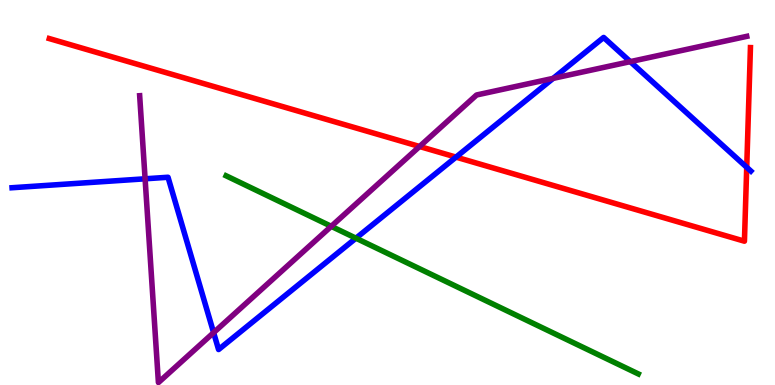[{'lines': ['blue', 'red'], 'intersections': [{'x': 5.88, 'y': 5.92}, {'x': 9.64, 'y': 5.65}]}, {'lines': ['green', 'red'], 'intersections': []}, {'lines': ['purple', 'red'], 'intersections': [{'x': 5.41, 'y': 6.19}]}, {'lines': ['blue', 'green'], 'intersections': [{'x': 4.59, 'y': 3.81}]}, {'lines': ['blue', 'purple'], 'intersections': [{'x': 1.87, 'y': 5.36}, {'x': 2.76, 'y': 1.36}, {'x': 7.14, 'y': 7.96}, {'x': 8.13, 'y': 8.4}]}, {'lines': ['green', 'purple'], 'intersections': [{'x': 4.27, 'y': 4.12}]}]